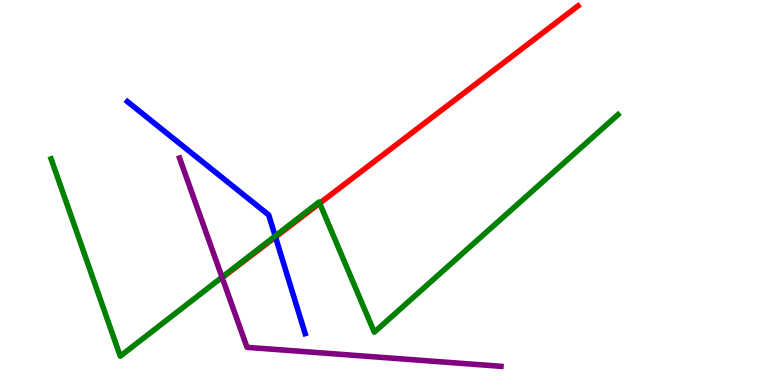[{'lines': ['blue', 'red'], 'intersections': [{'x': 3.55, 'y': 3.84}]}, {'lines': ['green', 'red'], 'intersections': [{'x': 4.12, 'y': 4.72}]}, {'lines': ['purple', 'red'], 'intersections': [{'x': 2.87, 'y': 2.79}]}, {'lines': ['blue', 'green'], 'intersections': [{'x': 3.55, 'y': 3.87}]}, {'lines': ['blue', 'purple'], 'intersections': []}, {'lines': ['green', 'purple'], 'intersections': [{'x': 2.87, 'y': 2.8}]}]